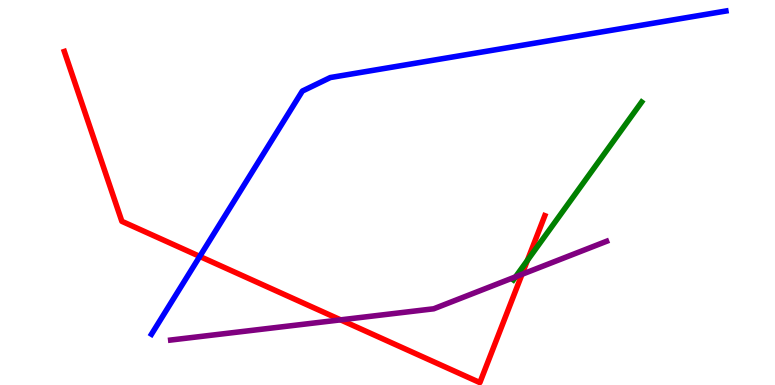[{'lines': ['blue', 'red'], 'intersections': [{'x': 2.58, 'y': 3.34}]}, {'lines': ['green', 'red'], 'intersections': [{'x': 6.81, 'y': 3.24}]}, {'lines': ['purple', 'red'], 'intersections': [{'x': 4.39, 'y': 1.69}, {'x': 6.74, 'y': 2.87}]}, {'lines': ['blue', 'green'], 'intersections': []}, {'lines': ['blue', 'purple'], 'intersections': []}, {'lines': ['green', 'purple'], 'intersections': [{'x': 6.65, 'y': 2.81}]}]